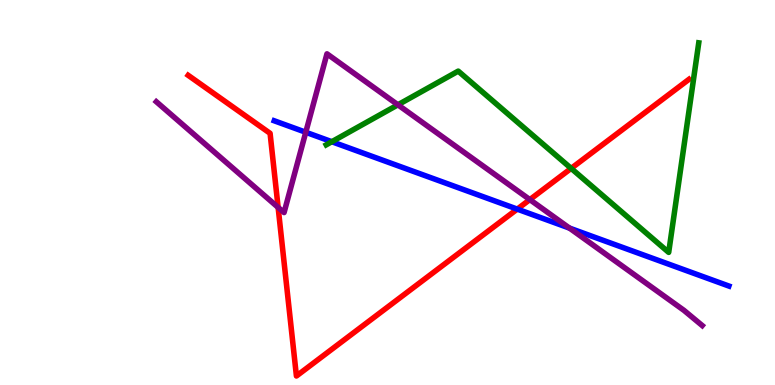[{'lines': ['blue', 'red'], 'intersections': [{'x': 6.67, 'y': 4.57}]}, {'lines': ['green', 'red'], 'intersections': [{'x': 7.37, 'y': 5.63}]}, {'lines': ['purple', 'red'], 'intersections': [{'x': 3.59, 'y': 4.61}, {'x': 6.84, 'y': 4.82}]}, {'lines': ['blue', 'green'], 'intersections': [{'x': 4.28, 'y': 6.32}]}, {'lines': ['blue', 'purple'], 'intersections': [{'x': 3.95, 'y': 6.56}, {'x': 7.35, 'y': 4.08}]}, {'lines': ['green', 'purple'], 'intersections': [{'x': 5.13, 'y': 7.28}]}]